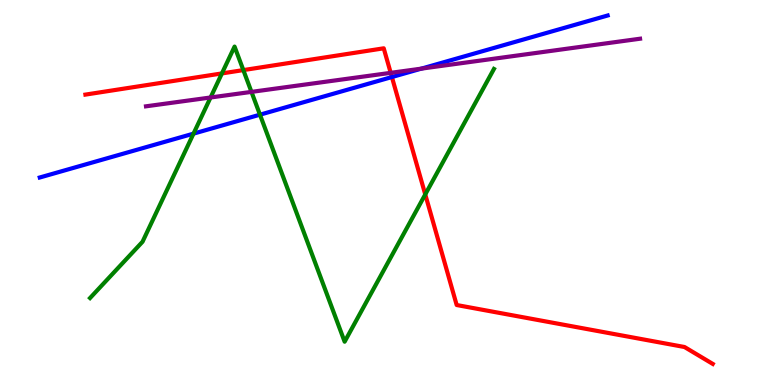[{'lines': ['blue', 'red'], 'intersections': [{'x': 5.06, 'y': 8.0}]}, {'lines': ['green', 'red'], 'intersections': [{'x': 2.86, 'y': 8.09}, {'x': 3.14, 'y': 8.18}, {'x': 5.49, 'y': 4.95}]}, {'lines': ['purple', 'red'], 'intersections': [{'x': 5.04, 'y': 8.11}]}, {'lines': ['blue', 'green'], 'intersections': [{'x': 2.5, 'y': 6.53}, {'x': 3.35, 'y': 7.02}]}, {'lines': ['blue', 'purple'], 'intersections': [{'x': 5.44, 'y': 8.22}]}, {'lines': ['green', 'purple'], 'intersections': [{'x': 2.72, 'y': 7.47}, {'x': 3.24, 'y': 7.61}]}]